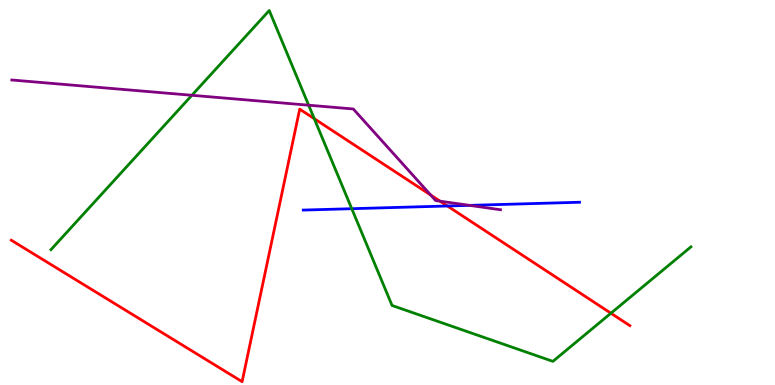[{'lines': ['blue', 'red'], 'intersections': [{'x': 5.77, 'y': 4.65}]}, {'lines': ['green', 'red'], 'intersections': [{'x': 4.06, 'y': 6.92}, {'x': 7.88, 'y': 1.86}]}, {'lines': ['purple', 'red'], 'intersections': [{'x': 5.56, 'y': 4.93}, {'x': 5.68, 'y': 4.77}]}, {'lines': ['blue', 'green'], 'intersections': [{'x': 4.54, 'y': 4.58}]}, {'lines': ['blue', 'purple'], 'intersections': [{'x': 6.06, 'y': 4.67}]}, {'lines': ['green', 'purple'], 'intersections': [{'x': 2.48, 'y': 7.53}, {'x': 3.98, 'y': 7.27}]}]